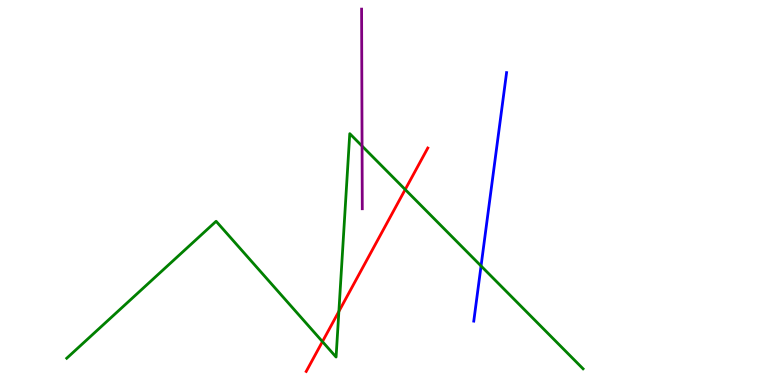[{'lines': ['blue', 'red'], 'intersections': []}, {'lines': ['green', 'red'], 'intersections': [{'x': 4.16, 'y': 1.13}, {'x': 4.37, 'y': 1.91}, {'x': 5.23, 'y': 5.08}]}, {'lines': ['purple', 'red'], 'intersections': []}, {'lines': ['blue', 'green'], 'intersections': [{'x': 6.21, 'y': 3.09}]}, {'lines': ['blue', 'purple'], 'intersections': []}, {'lines': ['green', 'purple'], 'intersections': [{'x': 4.67, 'y': 6.21}]}]